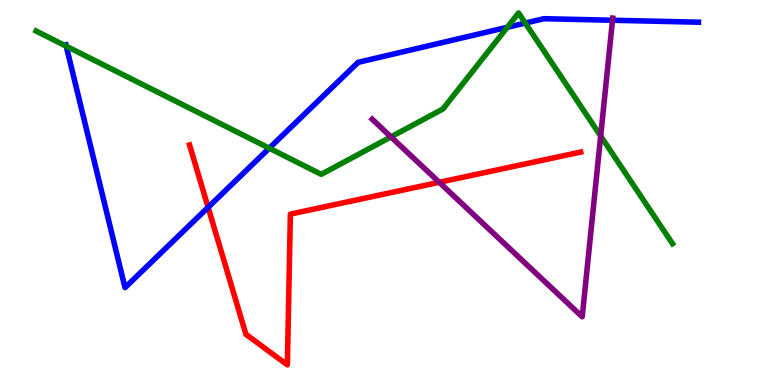[{'lines': ['blue', 'red'], 'intersections': [{'x': 2.69, 'y': 4.61}]}, {'lines': ['green', 'red'], 'intersections': []}, {'lines': ['purple', 'red'], 'intersections': [{'x': 5.67, 'y': 5.26}]}, {'lines': ['blue', 'green'], 'intersections': [{'x': 0.855, 'y': 8.8}, {'x': 3.47, 'y': 6.15}, {'x': 6.55, 'y': 9.29}, {'x': 6.78, 'y': 9.4}]}, {'lines': ['blue', 'purple'], 'intersections': [{'x': 7.9, 'y': 9.47}]}, {'lines': ['green', 'purple'], 'intersections': [{'x': 5.04, 'y': 6.44}, {'x': 7.75, 'y': 6.47}]}]